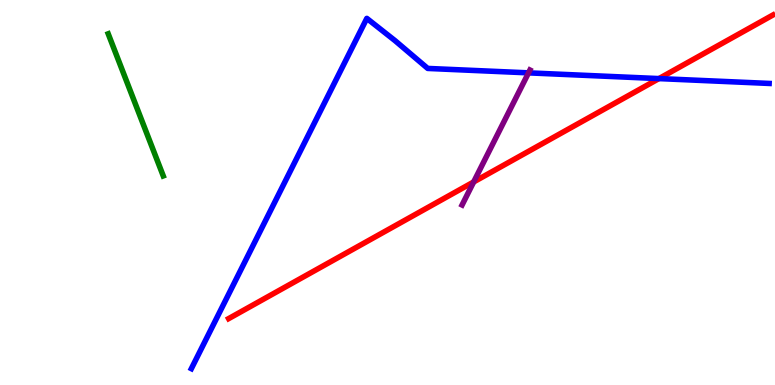[{'lines': ['blue', 'red'], 'intersections': [{'x': 8.5, 'y': 7.96}]}, {'lines': ['green', 'red'], 'intersections': []}, {'lines': ['purple', 'red'], 'intersections': [{'x': 6.11, 'y': 5.27}]}, {'lines': ['blue', 'green'], 'intersections': []}, {'lines': ['blue', 'purple'], 'intersections': [{'x': 6.82, 'y': 8.11}]}, {'lines': ['green', 'purple'], 'intersections': []}]